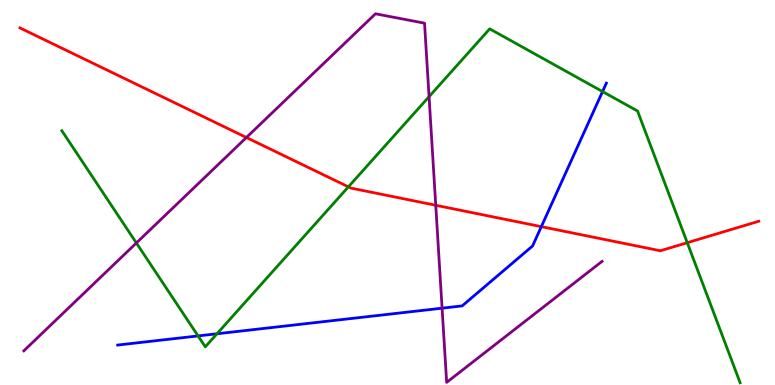[{'lines': ['blue', 'red'], 'intersections': [{'x': 6.98, 'y': 4.11}]}, {'lines': ['green', 'red'], 'intersections': [{'x': 4.5, 'y': 5.15}, {'x': 8.87, 'y': 3.7}]}, {'lines': ['purple', 'red'], 'intersections': [{'x': 3.18, 'y': 6.43}, {'x': 5.62, 'y': 4.67}]}, {'lines': ['blue', 'green'], 'intersections': [{'x': 2.56, 'y': 1.27}, {'x': 2.8, 'y': 1.33}, {'x': 7.77, 'y': 7.62}]}, {'lines': ['blue', 'purple'], 'intersections': [{'x': 5.7, 'y': 2.0}]}, {'lines': ['green', 'purple'], 'intersections': [{'x': 1.76, 'y': 3.69}, {'x': 5.54, 'y': 7.49}]}]